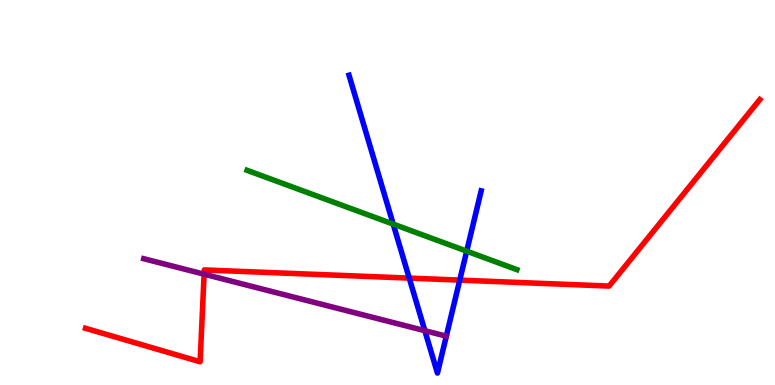[{'lines': ['blue', 'red'], 'intersections': [{'x': 5.28, 'y': 2.78}, {'x': 5.93, 'y': 2.72}]}, {'lines': ['green', 'red'], 'intersections': []}, {'lines': ['purple', 'red'], 'intersections': [{'x': 2.63, 'y': 2.88}]}, {'lines': ['blue', 'green'], 'intersections': [{'x': 5.07, 'y': 4.18}, {'x': 6.02, 'y': 3.48}]}, {'lines': ['blue', 'purple'], 'intersections': [{'x': 5.48, 'y': 1.41}]}, {'lines': ['green', 'purple'], 'intersections': []}]